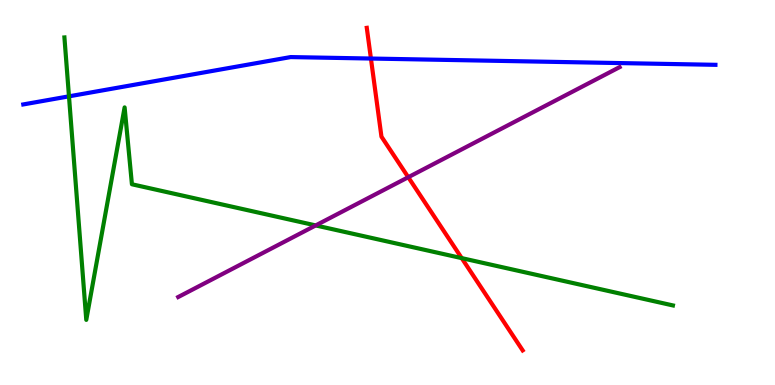[{'lines': ['blue', 'red'], 'intersections': [{'x': 4.79, 'y': 8.48}]}, {'lines': ['green', 'red'], 'intersections': [{'x': 5.96, 'y': 3.3}]}, {'lines': ['purple', 'red'], 'intersections': [{'x': 5.27, 'y': 5.4}]}, {'lines': ['blue', 'green'], 'intersections': [{'x': 0.89, 'y': 7.5}]}, {'lines': ['blue', 'purple'], 'intersections': []}, {'lines': ['green', 'purple'], 'intersections': [{'x': 4.07, 'y': 4.14}]}]